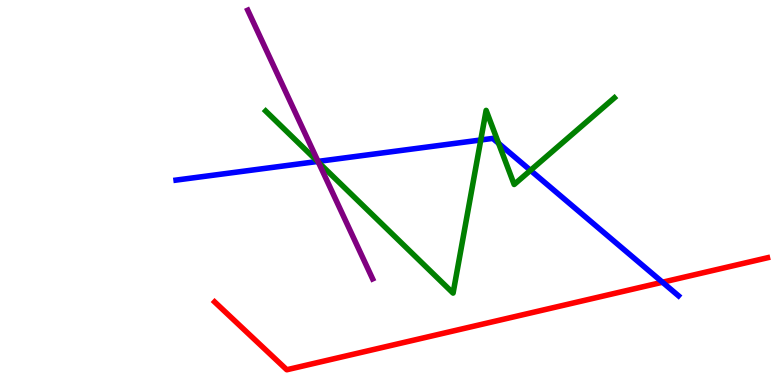[{'lines': ['blue', 'red'], 'intersections': [{'x': 8.55, 'y': 2.67}]}, {'lines': ['green', 'red'], 'intersections': []}, {'lines': ['purple', 'red'], 'intersections': []}, {'lines': ['blue', 'green'], 'intersections': [{'x': 4.1, 'y': 5.81}, {'x': 6.2, 'y': 6.36}, {'x': 6.43, 'y': 6.28}, {'x': 6.84, 'y': 5.57}]}, {'lines': ['blue', 'purple'], 'intersections': [{'x': 4.1, 'y': 5.81}]}, {'lines': ['green', 'purple'], 'intersections': [{'x': 4.11, 'y': 5.79}]}]